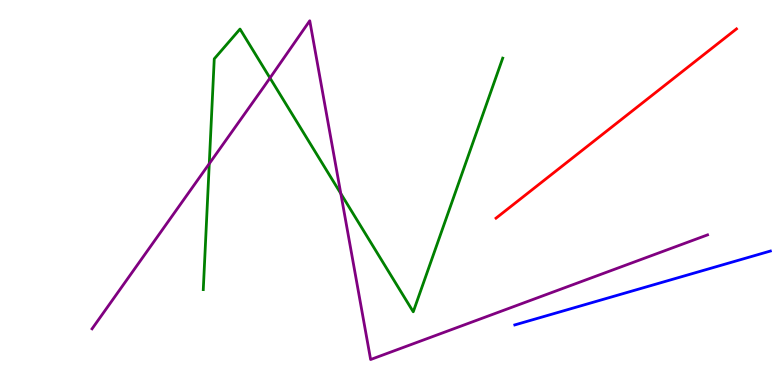[{'lines': ['blue', 'red'], 'intersections': []}, {'lines': ['green', 'red'], 'intersections': []}, {'lines': ['purple', 'red'], 'intersections': []}, {'lines': ['blue', 'green'], 'intersections': []}, {'lines': ['blue', 'purple'], 'intersections': []}, {'lines': ['green', 'purple'], 'intersections': [{'x': 2.7, 'y': 5.75}, {'x': 3.48, 'y': 7.97}, {'x': 4.4, 'y': 4.97}]}]